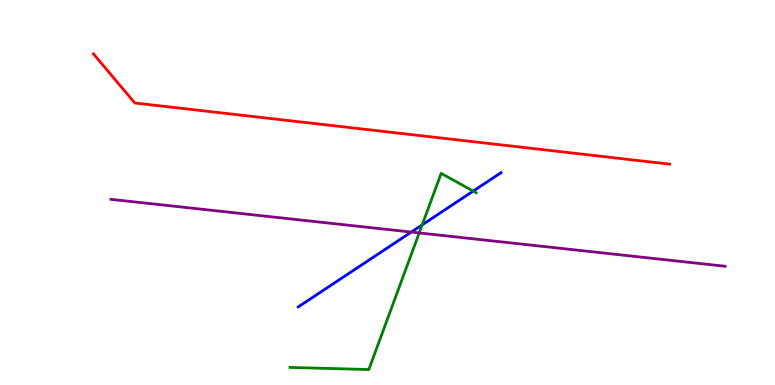[{'lines': ['blue', 'red'], 'intersections': []}, {'lines': ['green', 'red'], 'intersections': []}, {'lines': ['purple', 'red'], 'intersections': []}, {'lines': ['blue', 'green'], 'intersections': [{'x': 5.45, 'y': 4.16}, {'x': 6.11, 'y': 5.04}]}, {'lines': ['blue', 'purple'], 'intersections': [{'x': 5.31, 'y': 3.97}]}, {'lines': ['green', 'purple'], 'intersections': [{'x': 5.41, 'y': 3.95}]}]